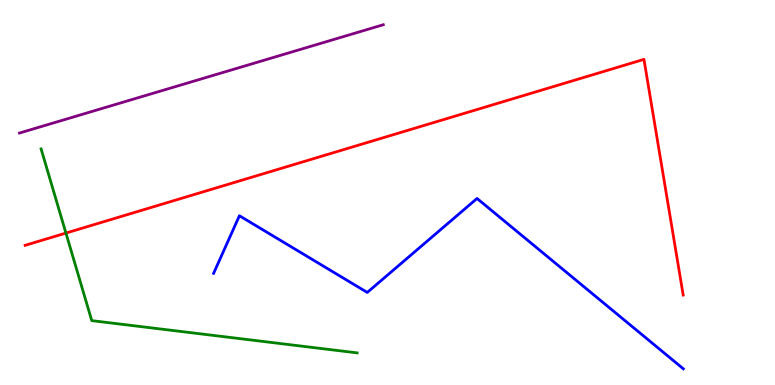[{'lines': ['blue', 'red'], 'intersections': []}, {'lines': ['green', 'red'], 'intersections': [{'x': 0.851, 'y': 3.95}]}, {'lines': ['purple', 'red'], 'intersections': []}, {'lines': ['blue', 'green'], 'intersections': []}, {'lines': ['blue', 'purple'], 'intersections': []}, {'lines': ['green', 'purple'], 'intersections': []}]